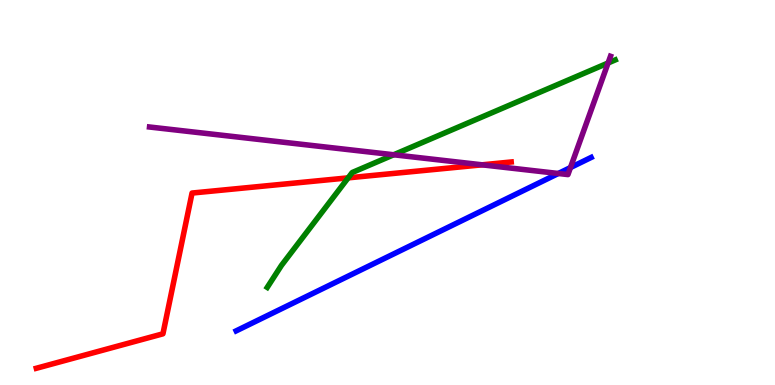[{'lines': ['blue', 'red'], 'intersections': []}, {'lines': ['green', 'red'], 'intersections': [{'x': 4.49, 'y': 5.38}]}, {'lines': ['purple', 'red'], 'intersections': [{'x': 6.22, 'y': 5.72}]}, {'lines': ['blue', 'green'], 'intersections': []}, {'lines': ['blue', 'purple'], 'intersections': [{'x': 7.2, 'y': 5.49}, {'x': 7.36, 'y': 5.65}]}, {'lines': ['green', 'purple'], 'intersections': [{'x': 5.08, 'y': 5.98}, {'x': 7.85, 'y': 8.36}]}]